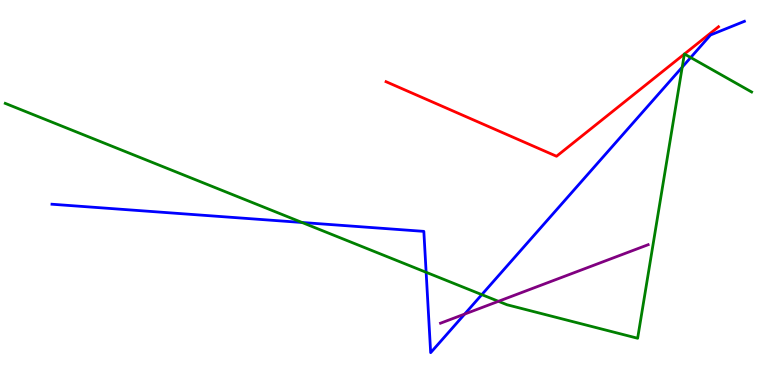[{'lines': ['blue', 'red'], 'intersections': []}, {'lines': ['green', 'red'], 'intersections': [{'x': 8.83, 'y': 8.6}, {'x': 8.83, 'y': 8.6}]}, {'lines': ['purple', 'red'], 'intersections': []}, {'lines': ['blue', 'green'], 'intersections': [{'x': 3.9, 'y': 4.22}, {'x': 5.5, 'y': 2.93}, {'x': 6.22, 'y': 2.35}, {'x': 8.8, 'y': 8.26}, {'x': 8.91, 'y': 8.51}]}, {'lines': ['blue', 'purple'], 'intersections': [{'x': 6.0, 'y': 1.84}]}, {'lines': ['green', 'purple'], 'intersections': [{'x': 6.43, 'y': 2.17}]}]